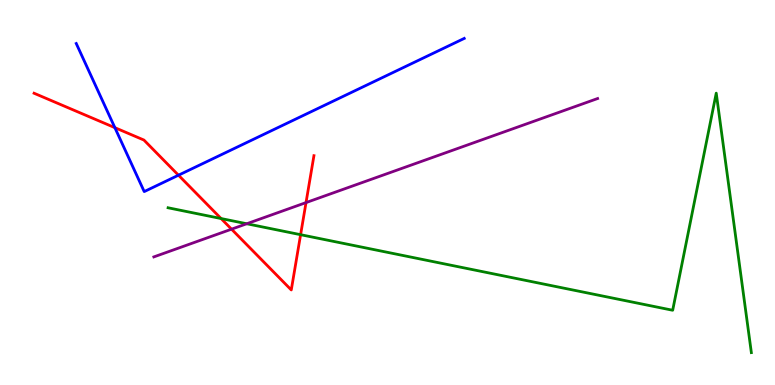[{'lines': ['blue', 'red'], 'intersections': [{'x': 1.48, 'y': 6.68}, {'x': 2.3, 'y': 5.45}]}, {'lines': ['green', 'red'], 'intersections': [{'x': 2.85, 'y': 4.32}, {'x': 3.88, 'y': 3.9}]}, {'lines': ['purple', 'red'], 'intersections': [{'x': 2.99, 'y': 4.05}, {'x': 3.95, 'y': 4.74}]}, {'lines': ['blue', 'green'], 'intersections': []}, {'lines': ['blue', 'purple'], 'intersections': []}, {'lines': ['green', 'purple'], 'intersections': [{'x': 3.18, 'y': 4.19}]}]